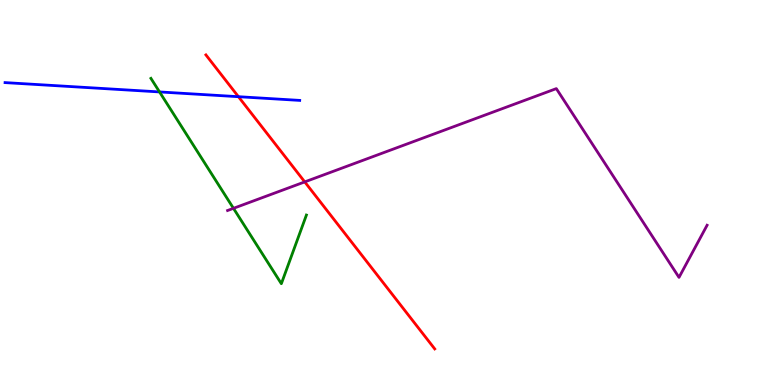[{'lines': ['blue', 'red'], 'intersections': [{'x': 3.08, 'y': 7.49}]}, {'lines': ['green', 'red'], 'intersections': []}, {'lines': ['purple', 'red'], 'intersections': [{'x': 3.93, 'y': 5.28}]}, {'lines': ['blue', 'green'], 'intersections': [{'x': 2.06, 'y': 7.61}]}, {'lines': ['blue', 'purple'], 'intersections': []}, {'lines': ['green', 'purple'], 'intersections': [{'x': 3.01, 'y': 4.59}]}]